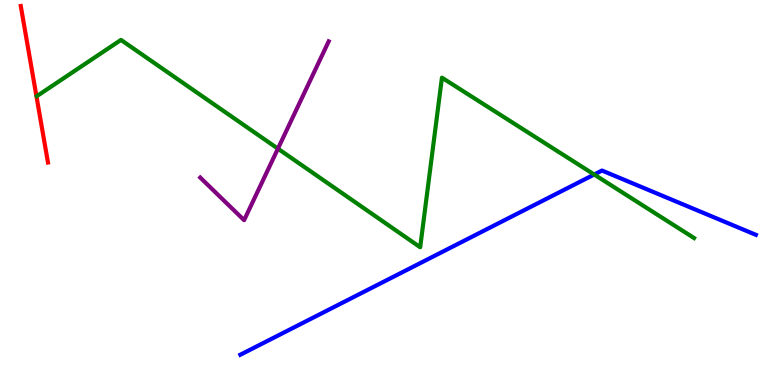[{'lines': ['blue', 'red'], 'intersections': []}, {'lines': ['green', 'red'], 'intersections': []}, {'lines': ['purple', 'red'], 'intersections': []}, {'lines': ['blue', 'green'], 'intersections': [{'x': 7.67, 'y': 5.47}]}, {'lines': ['blue', 'purple'], 'intersections': []}, {'lines': ['green', 'purple'], 'intersections': [{'x': 3.59, 'y': 6.14}]}]